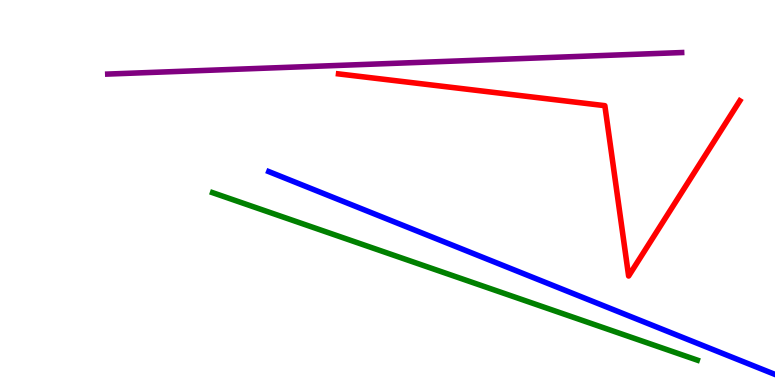[{'lines': ['blue', 'red'], 'intersections': []}, {'lines': ['green', 'red'], 'intersections': []}, {'lines': ['purple', 'red'], 'intersections': []}, {'lines': ['blue', 'green'], 'intersections': []}, {'lines': ['blue', 'purple'], 'intersections': []}, {'lines': ['green', 'purple'], 'intersections': []}]